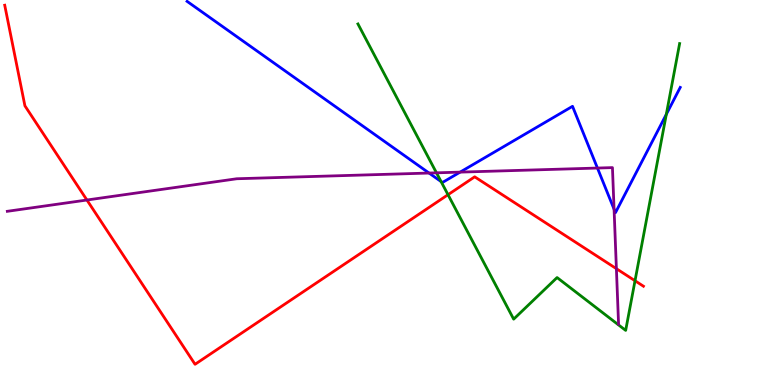[{'lines': ['blue', 'red'], 'intersections': []}, {'lines': ['green', 'red'], 'intersections': [{'x': 5.78, 'y': 4.94}, {'x': 8.19, 'y': 2.71}]}, {'lines': ['purple', 'red'], 'intersections': [{'x': 1.12, 'y': 4.8}, {'x': 7.95, 'y': 3.02}]}, {'lines': ['blue', 'green'], 'intersections': [{'x': 5.69, 'y': 5.28}, {'x': 8.6, 'y': 7.03}]}, {'lines': ['blue', 'purple'], 'intersections': [{'x': 5.54, 'y': 5.51}, {'x': 5.94, 'y': 5.53}, {'x': 7.71, 'y': 5.64}, {'x': 7.92, 'y': 4.57}]}, {'lines': ['green', 'purple'], 'intersections': [{'x': 5.63, 'y': 5.51}]}]